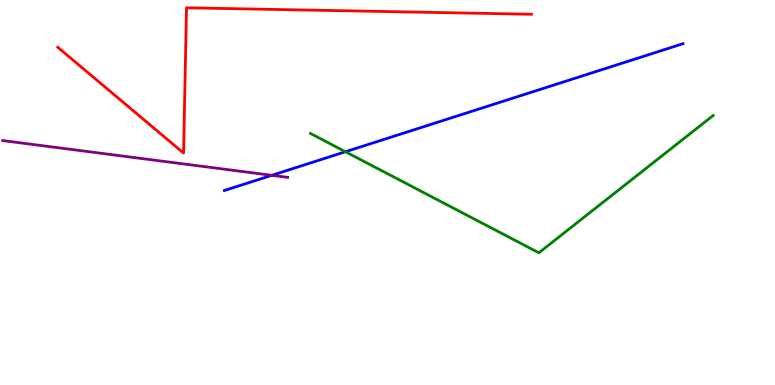[{'lines': ['blue', 'red'], 'intersections': []}, {'lines': ['green', 'red'], 'intersections': []}, {'lines': ['purple', 'red'], 'intersections': []}, {'lines': ['blue', 'green'], 'intersections': [{'x': 4.46, 'y': 6.06}]}, {'lines': ['blue', 'purple'], 'intersections': [{'x': 3.51, 'y': 5.45}]}, {'lines': ['green', 'purple'], 'intersections': []}]